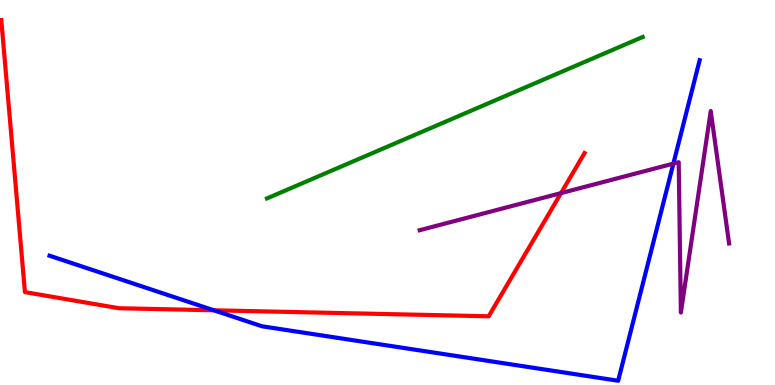[{'lines': ['blue', 'red'], 'intersections': [{'x': 2.76, 'y': 1.94}]}, {'lines': ['green', 'red'], 'intersections': []}, {'lines': ['purple', 'red'], 'intersections': [{'x': 7.24, 'y': 4.98}]}, {'lines': ['blue', 'green'], 'intersections': []}, {'lines': ['blue', 'purple'], 'intersections': [{'x': 8.69, 'y': 5.75}]}, {'lines': ['green', 'purple'], 'intersections': []}]